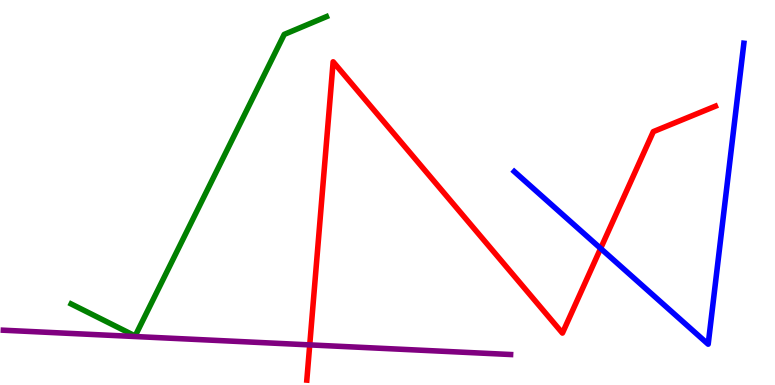[{'lines': ['blue', 'red'], 'intersections': [{'x': 7.75, 'y': 3.55}]}, {'lines': ['green', 'red'], 'intersections': []}, {'lines': ['purple', 'red'], 'intersections': [{'x': 4.0, 'y': 1.04}]}, {'lines': ['blue', 'green'], 'intersections': []}, {'lines': ['blue', 'purple'], 'intersections': []}, {'lines': ['green', 'purple'], 'intersections': []}]